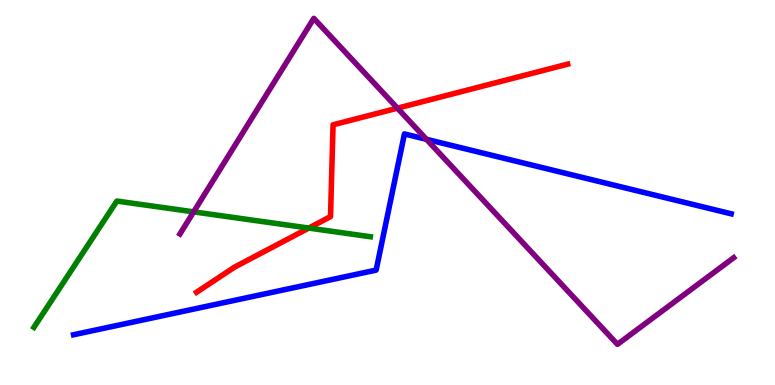[{'lines': ['blue', 'red'], 'intersections': []}, {'lines': ['green', 'red'], 'intersections': [{'x': 3.98, 'y': 4.08}]}, {'lines': ['purple', 'red'], 'intersections': [{'x': 5.13, 'y': 7.19}]}, {'lines': ['blue', 'green'], 'intersections': []}, {'lines': ['blue', 'purple'], 'intersections': [{'x': 5.5, 'y': 6.38}]}, {'lines': ['green', 'purple'], 'intersections': [{'x': 2.5, 'y': 4.5}]}]